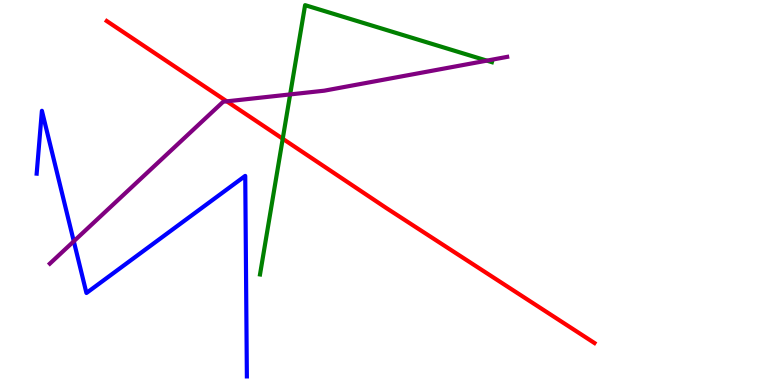[{'lines': ['blue', 'red'], 'intersections': []}, {'lines': ['green', 'red'], 'intersections': [{'x': 3.65, 'y': 6.4}]}, {'lines': ['purple', 'red'], 'intersections': [{'x': 2.93, 'y': 7.37}]}, {'lines': ['blue', 'green'], 'intersections': []}, {'lines': ['blue', 'purple'], 'intersections': [{'x': 0.952, 'y': 3.73}]}, {'lines': ['green', 'purple'], 'intersections': [{'x': 3.74, 'y': 7.55}, {'x': 6.28, 'y': 8.43}]}]